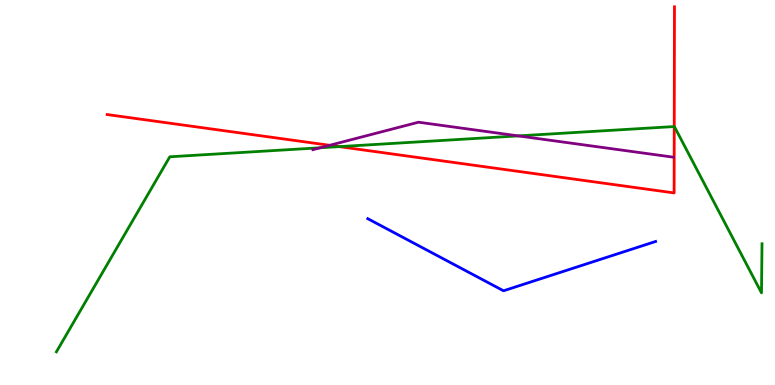[{'lines': ['blue', 'red'], 'intersections': []}, {'lines': ['green', 'red'], 'intersections': [{'x': 4.38, 'y': 6.19}, {'x': 8.7, 'y': 6.71}]}, {'lines': ['purple', 'red'], 'intersections': [{'x': 4.25, 'y': 6.23}]}, {'lines': ['blue', 'green'], 'intersections': []}, {'lines': ['blue', 'purple'], 'intersections': []}, {'lines': ['green', 'purple'], 'intersections': [{'x': 4.13, 'y': 6.16}, {'x': 6.69, 'y': 6.47}]}]